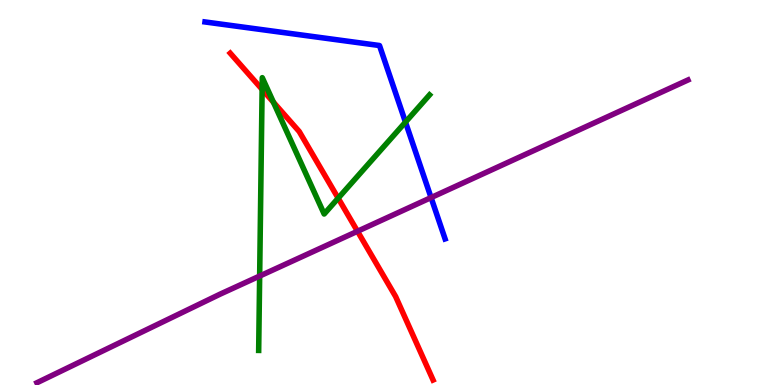[{'lines': ['blue', 'red'], 'intersections': []}, {'lines': ['green', 'red'], 'intersections': [{'x': 3.38, 'y': 7.68}, {'x': 3.53, 'y': 7.35}, {'x': 4.36, 'y': 4.85}]}, {'lines': ['purple', 'red'], 'intersections': [{'x': 4.61, 'y': 3.99}]}, {'lines': ['blue', 'green'], 'intersections': [{'x': 5.23, 'y': 6.83}]}, {'lines': ['blue', 'purple'], 'intersections': [{'x': 5.56, 'y': 4.87}]}, {'lines': ['green', 'purple'], 'intersections': [{'x': 3.35, 'y': 2.83}]}]